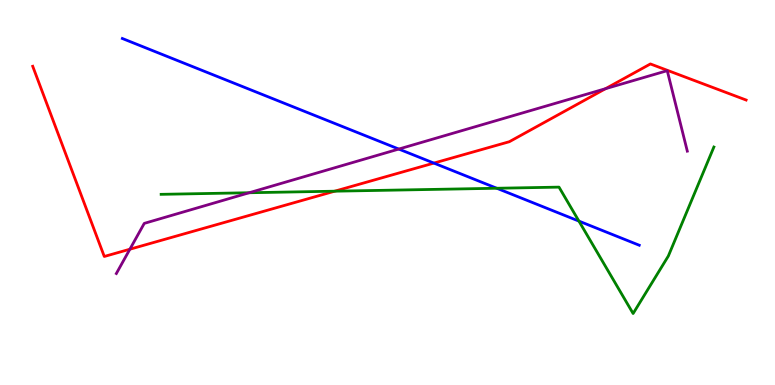[{'lines': ['blue', 'red'], 'intersections': [{'x': 5.6, 'y': 5.76}]}, {'lines': ['green', 'red'], 'intersections': [{'x': 4.32, 'y': 5.03}]}, {'lines': ['purple', 'red'], 'intersections': [{'x': 1.68, 'y': 3.53}, {'x': 7.81, 'y': 7.7}]}, {'lines': ['blue', 'green'], 'intersections': [{'x': 6.41, 'y': 5.11}, {'x': 7.47, 'y': 4.26}]}, {'lines': ['blue', 'purple'], 'intersections': [{'x': 5.15, 'y': 6.13}]}, {'lines': ['green', 'purple'], 'intersections': [{'x': 3.22, 'y': 4.99}]}]